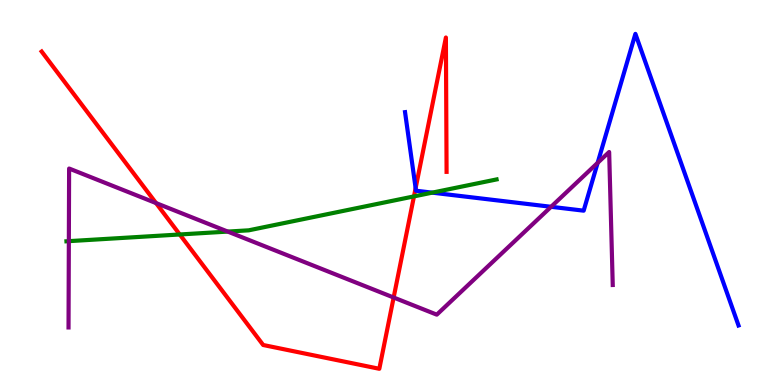[{'lines': ['blue', 'red'], 'intersections': [{'x': 5.36, 'y': 5.11}]}, {'lines': ['green', 'red'], 'intersections': [{'x': 2.32, 'y': 3.91}, {'x': 5.34, 'y': 4.9}]}, {'lines': ['purple', 'red'], 'intersections': [{'x': 2.01, 'y': 4.73}, {'x': 5.08, 'y': 2.27}]}, {'lines': ['blue', 'green'], 'intersections': [{'x': 5.58, 'y': 5.0}]}, {'lines': ['blue', 'purple'], 'intersections': [{'x': 7.11, 'y': 4.63}, {'x': 7.71, 'y': 5.77}]}, {'lines': ['green', 'purple'], 'intersections': [{'x': 0.888, 'y': 3.74}, {'x': 2.94, 'y': 3.98}]}]